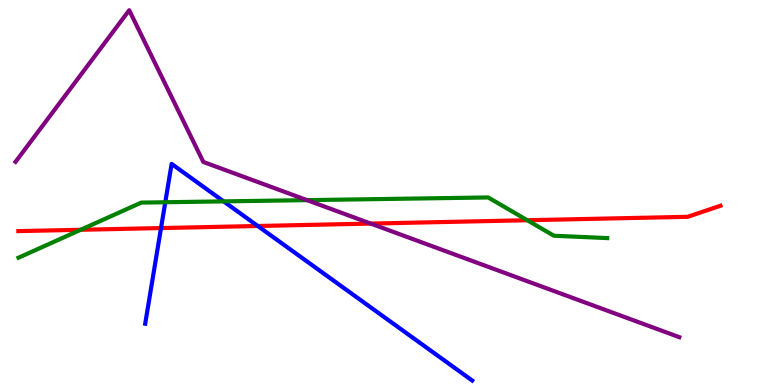[{'lines': ['blue', 'red'], 'intersections': [{'x': 2.08, 'y': 4.08}, {'x': 3.33, 'y': 4.13}]}, {'lines': ['green', 'red'], 'intersections': [{'x': 1.04, 'y': 4.03}, {'x': 6.8, 'y': 4.28}]}, {'lines': ['purple', 'red'], 'intersections': [{'x': 4.78, 'y': 4.19}]}, {'lines': ['blue', 'green'], 'intersections': [{'x': 2.13, 'y': 4.75}, {'x': 2.89, 'y': 4.77}]}, {'lines': ['blue', 'purple'], 'intersections': []}, {'lines': ['green', 'purple'], 'intersections': [{'x': 3.96, 'y': 4.8}]}]